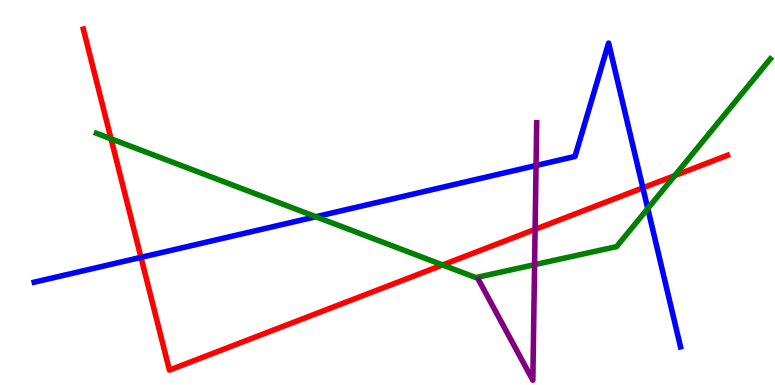[{'lines': ['blue', 'red'], 'intersections': [{'x': 1.82, 'y': 3.32}, {'x': 8.3, 'y': 5.12}]}, {'lines': ['green', 'red'], 'intersections': [{'x': 1.43, 'y': 6.39}, {'x': 5.71, 'y': 3.12}, {'x': 8.71, 'y': 5.44}]}, {'lines': ['purple', 'red'], 'intersections': [{'x': 6.9, 'y': 4.04}]}, {'lines': ['blue', 'green'], 'intersections': [{'x': 4.08, 'y': 4.37}, {'x': 8.36, 'y': 4.58}]}, {'lines': ['blue', 'purple'], 'intersections': [{'x': 6.92, 'y': 5.7}]}, {'lines': ['green', 'purple'], 'intersections': [{'x': 6.9, 'y': 3.13}]}]